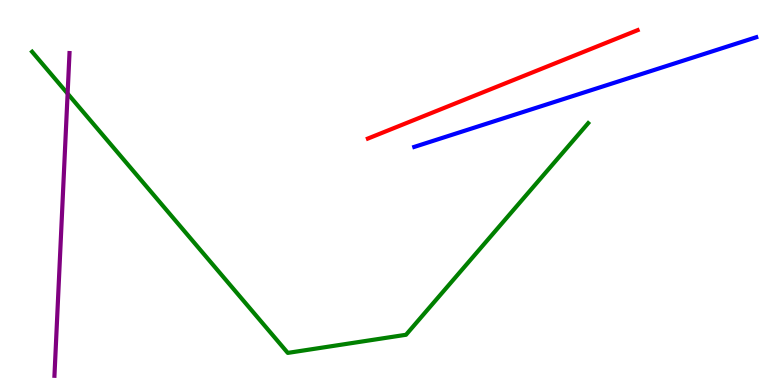[{'lines': ['blue', 'red'], 'intersections': []}, {'lines': ['green', 'red'], 'intersections': []}, {'lines': ['purple', 'red'], 'intersections': []}, {'lines': ['blue', 'green'], 'intersections': []}, {'lines': ['blue', 'purple'], 'intersections': []}, {'lines': ['green', 'purple'], 'intersections': [{'x': 0.872, 'y': 7.57}]}]